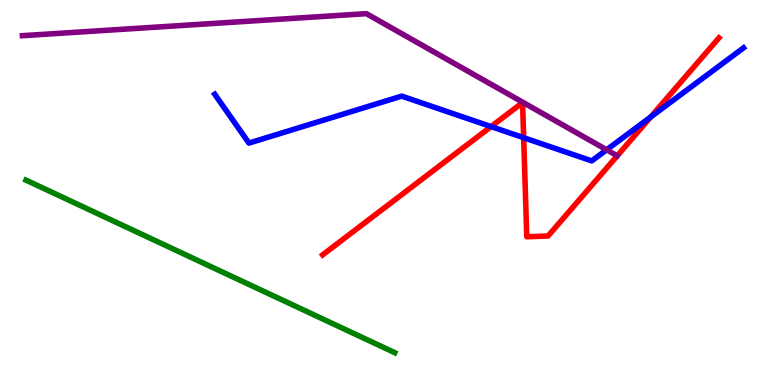[{'lines': ['blue', 'red'], 'intersections': [{'x': 6.34, 'y': 6.71}, {'x': 6.76, 'y': 6.42}, {'x': 8.4, 'y': 6.96}]}, {'lines': ['green', 'red'], 'intersections': []}, {'lines': ['purple', 'red'], 'intersections': []}, {'lines': ['blue', 'green'], 'intersections': []}, {'lines': ['blue', 'purple'], 'intersections': [{'x': 7.83, 'y': 6.11}]}, {'lines': ['green', 'purple'], 'intersections': []}]